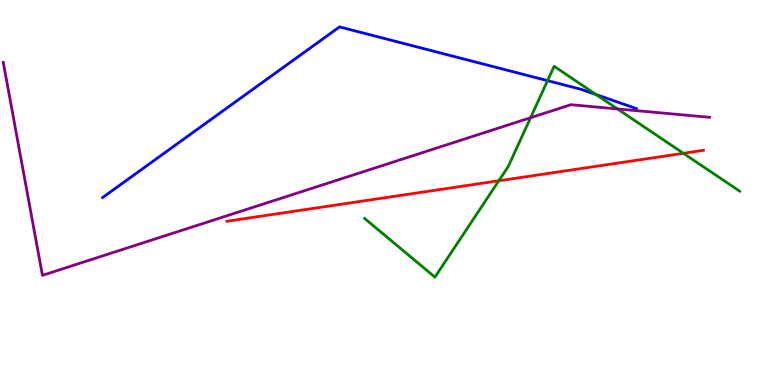[{'lines': ['blue', 'red'], 'intersections': []}, {'lines': ['green', 'red'], 'intersections': [{'x': 6.44, 'y': 5.3}, {'x': 8.82, 'y': 6.02}]}, {'lines': ['purple', 'red'], 'intersections': []}, {'lines': ['blue', 'green'], 'intersections': [{'x': 7.07, 'y': 7.91}, {'x': 7.69, 'y': 7.54}]}, {'lines': ['blue', 'purple'], 'intersections': []}, {'lines': ['green', 'purple'], 'intersections': [{'x': 6.85, 'y': 6.94}, {'x': 7.97, 'y': 7.17}]}]